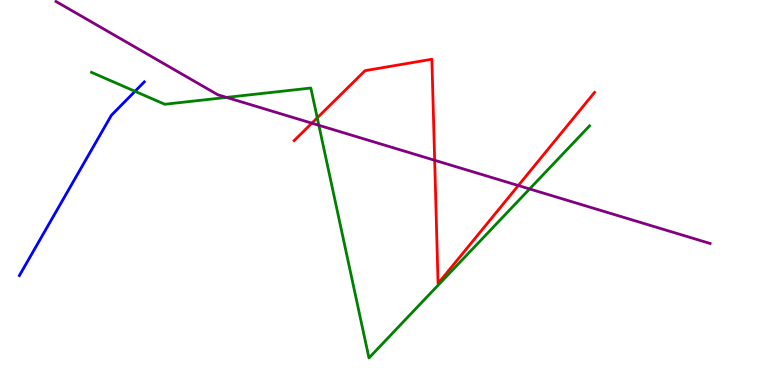[{'lines': ['blue', 'red'], 'intersections': []}, {'lines': ['green', 'red'], 'intersections': [{'x': 4.09, 'y': 6.94}]}, {'lines': ['purple', 'red'], 'intersections': [{'x': 4.02, 'y': 6.8}, {'x': 5.61, 'y': 5.84}, {'x': 6.69, 'y': 5.18}]}, {'lines': ['blue', 'green'], 'intersections': [{'x': 1.74, 'y': 7.63}]}, {'lines': ['blue', 'purple'], 'intersections': []}, {'lines': ['green', 'purple'], 'intersections': [{'x': 2.92, 'y': 7.47}, {'x': 4.11, 'y': 6.75}, {'x': 6.83, 'y': 5.09}]}]